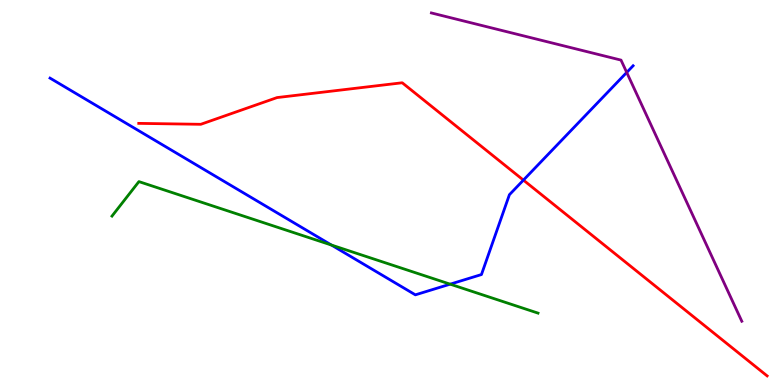[{'lines': ['blue', 'red'], 'intersections': [{'x': 6.75, 'y': 5.32}]}, {'lines': ['green', 'red'], 'intersections': []}, {'lines': ['purple', 'red'], 'intersections': []}, {'lines': ['blue', 'green'], 'intersections': [{'x': 4.28, 'y': 3.64}, {'x': 5.81, 'y': 2.62}]}, {'lines': ['blue', 'purple'], 'intersections': [{'x': 8.09, 'y': 8.12}]}, {'lines': ['green', 'purple'], 'intersections': []}]